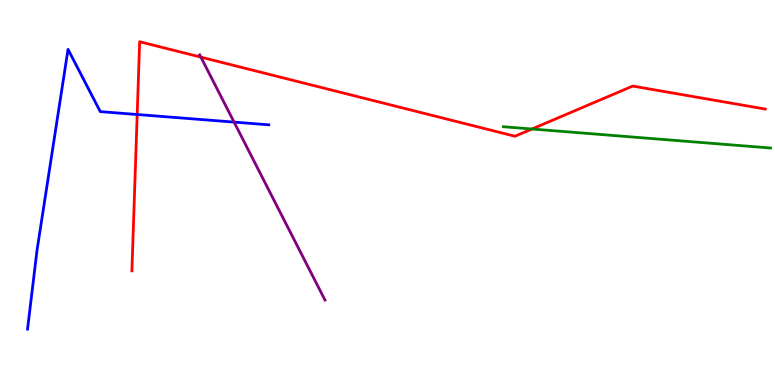[{'lines': ['blue', 'red'], 'intersections': [{'x': 1.77, 'y': 7.03}]}, {'lines': ['green', 'red'], 'intersections': [{'x': 6.86, 'y': 6.65}]}, {'lines': ['purple', 'red'], 'intersections': [{'x': 2.59, 'y': 8.52}]}, {'lines': ['blue', 'green'], 'intersections': []}, {'lines': ['blue', 'purple'], 'intersections': [{'x': 3.02, 'y': 6.83}]}, {'lines': ['green', 'purple'], 'intersections': []}]